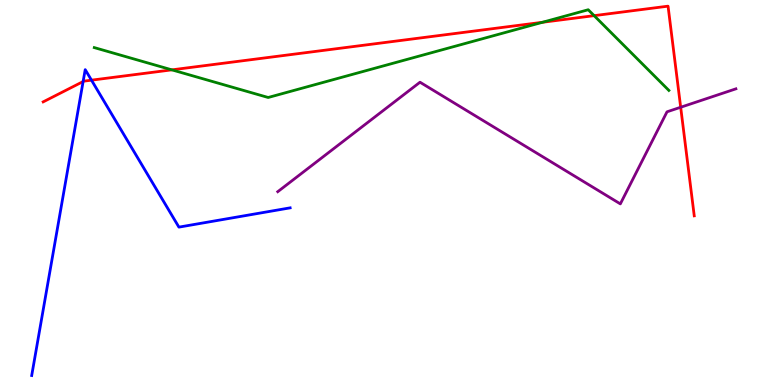[{'lines': ['blue', 'red'], 'intersections': [{'x': 1.07, 'y': 7.88}, {'x': 1.18, 'y': 7.92}]}, {'lines': ['green', 'red'], 'intersections': [{'x': 2.22, 'y': 8.19}, {'x': 7.0, 'y': 9.42}, {'x': 7.67, 'y': 9.59}]}, {'lines': ['purple', 'red'], 'intersections': [{'x': 8.78, 'y': 7.21}]}, {'lines': ['blue', 'green'], 'intersections': []}, {'lines': ['blue', 'purple'], 'intersections': []}, {'lines': ['green', 'purple'], 'intersections': []}]